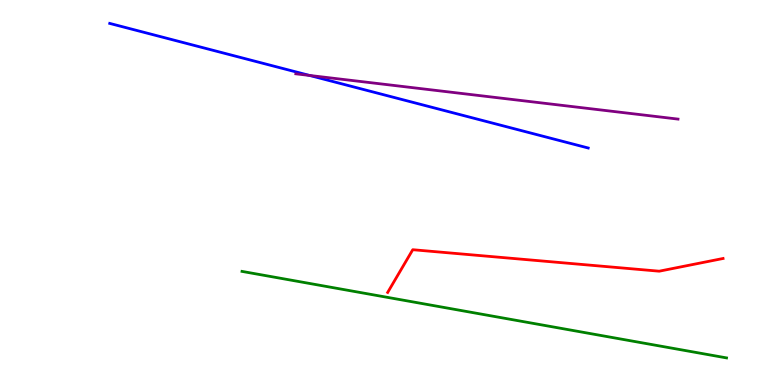[{'lines': ['blue', 'red'], 'intersections': []}, {'lines': ['green', 'red'], 'intersections': []}, {'lines': ['purple', 'red'], 'intersections': []}, {'lines': ['blue', 'green'], 'intersections': []}, {'lines': ['blue', 'purple'], 'intersections': [{'x': 3.99, 'y': 8.04}]}, {'lines': ['green', 'purple'], 'intersections': []}]